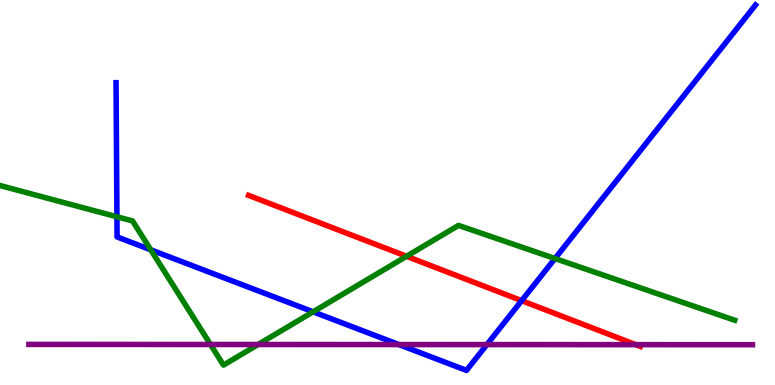[{'lines': ['blue', 'red'], 'intersections': [{'x': 6.73, 'y': 2.19}]}, {'lines': ['green', 'red'], 'intersections': [{'x': 5.25, 'y': 3.34}]}, {'lines': ['purple', 'red'], 'intersections': [{'x': 8.2, 'y': 1.05}]}, {'lines': ['blue', 'green'], 'intersections': [{'x': 1.51, 'y': 4.37}, {'x': 1.95, 'y': 3.51}, {'x': 4.04, 'y': 1.9}, {'x': 7.16, 'y': 3.29}]}, {'lines': ['blue', 'purple'], 'intersections': [{'x': 5.15, 'y': 1.05}, {'x': 6.28, 'y': 1.05}]}, {'lines': ['green', 'purple'], 'intersections': [{'x': 2.72, 'y': 1.05}, {'x': 3.33, 'y': 1.05}]}]